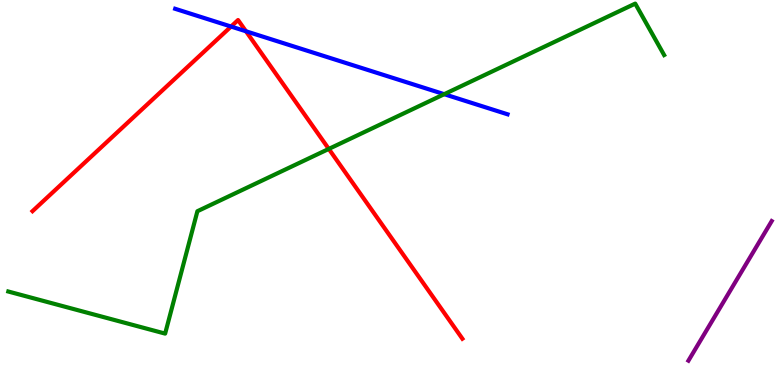[{'lines': ['blue', 'red'], 'intersections': [{'x': 2.98, 'y': 9.31}, {'x': 3.17, 'y': 9.19}]}, {'lines': ['green', 'red'], 'intersections': [{'x': 4.24, 'y': 6.13}]}, {'lines': ['purple', 'red'], 'intersections': []}, {'lines': ['blue', 'green'], 'intersections': [{'x': 5.73, 'y': 7.55}]}, {'lines': ['blue', 'purple'], 'intersections': []}, {'lines': ['green', 'purple'], 'intersections': []}]